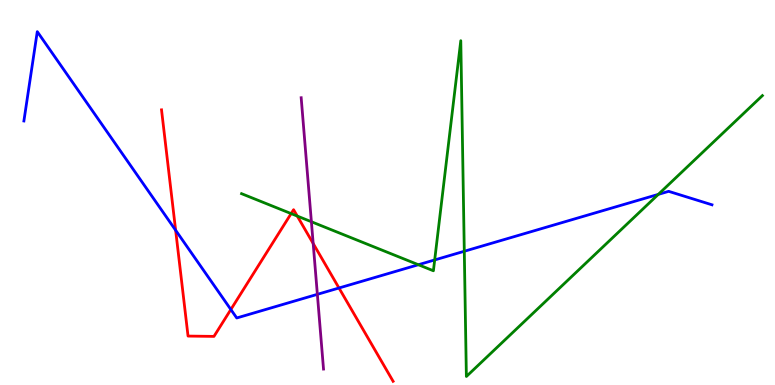[{'lines': ['blue', 'red'], 'intersections': [{'x': 2.27, 'y': 4.02}, {'x': 2.98, 'y': 1.96}, {'x': 4.37, 'y': 2.52}]}, {'lines': ['green', 'red'], 'intersections': [{'x': 3.76, 'y': 4.45}, {'x': 3.84, 'y': 4.39}]}, {'lines': ['purple', 'red'], 'intersections': [{'x': 4.04, 'y': 3.68}]}, {'lines': ['blue', 'green'], 'intersections': [{'x': 5.4, 'y': 3.12}, {'x': 5.61, 'y': 3.25}, {'x': 5.99, 'y': 3.47}, {'x': 8.49, 'y': 4.95}]}, {'lines': ['blue', 'purple'], 'intersections': [{'x': 4.1, 'y': 2.35}]}, {'lines': ['green', 'purple'], 'intersections': [{'x': 4.02, 'y': 4.24}]}]